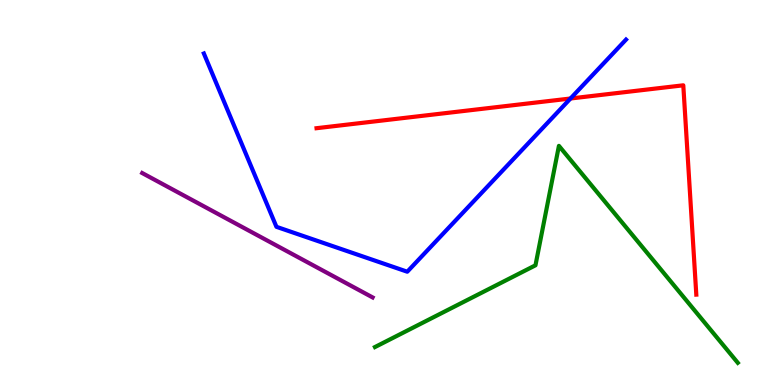[{'lines': ['blue', 'red'], 'intersections': [{'x': 7.36, 'y': 7.44}]}, {'lines': ['green', 'red'], 'intersections': []}, {'lines': ['purple', 'red'], 'intersections': []}, {'lines': ['blue', 'green'], 'intersections': []}, {'lines': ['blue', 'purple'], 'intersections': []}, {'lines': ['green', 'purple'], 'intersections': []}]